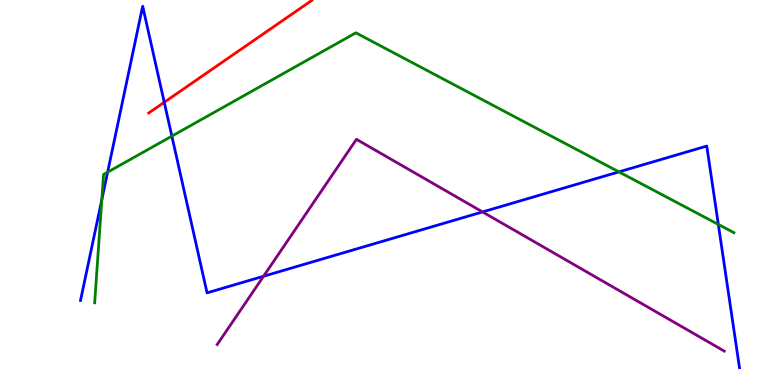[{'lines': ['blue', 'red'], 'intersections': [{'x': 2.12, 'y': 7.34}]}, {'lines': ['green', 'red'], 'intersections': []}, {'lines': ['purple', 'red'], 'intersections': []}, {'lines': ['blue', 'green'], 'intersections': [{'x': 1.31, 'y': 4.81}, {'x': 1.39, 'y': 5.53}, {'x': 2.22, 'y': 6.46}, {'x': 7.99, 'y': 5.54}, {'x': 9.27, 'y': 4.17}]}, {'lines': ['blue', 'purple'], 'intersections': [{'x': 3.4, 'y': 2.82}, {'x': 6.23, 'y': 4.5}]}, {'lines': ['green', 'purple'], 'intersections': []}]